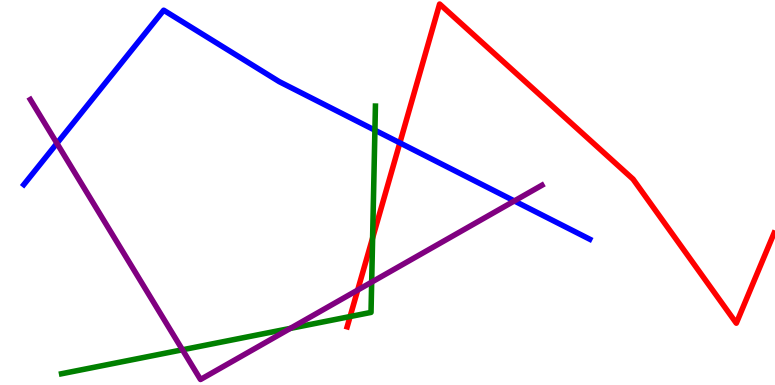[{'lines': ['blue', 'red'], 'intersections': [{'x': 5.16, 'y': 6.29}]}, {'lines': ['green', 'red'], 'intersections': [{'x': 4.52, 'y': 1.78}, {'x': 4.81, 'y': 3.82}]}, {'lines': ['purple', 'red'], 'intersections': [{'x': 4.62, 'y': 2.47}]}, {'lines': ['blue', 'green'], 'intersections': [{'x': 4.84, 'y': 6.62}]}, {'lines': ['blue', 'purple'], 'intersections': [{'x': 0.735, 'y': 6.28}, {'x': 6.64, 'y': 4.78}]}, {'lines': ['green', 'purple'], 'intersections': [{'x': 2.35, 'y': 0.915}, {'x': 3.75, 'y': 1.47}, {'x': 4.8, 'y': 2.67}]}]